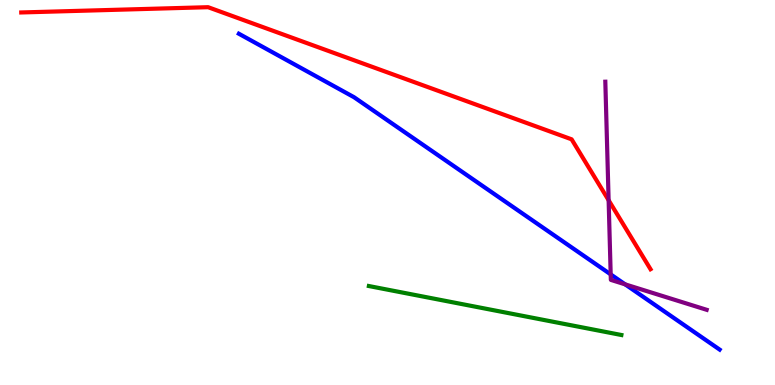[{'lines': ['blue', 'red'], 'intersections': []}, {'lines': ['green', 'red'], 'intersections': []}, {'lines': ['purple', 'red'], 'intersections': [{'x': 7.85, 'y': 4.8}]}, {'lines': ['blue', 'green'], 'intersections': []}, {'lines': ['blue', 'purple'], 'intersections': [{'x': 7.88, 'y': 2.87}, {'x': 8.07, 'y': 2.61}]}, {'lines': ['green', 'purple'], 'intersections': []}]